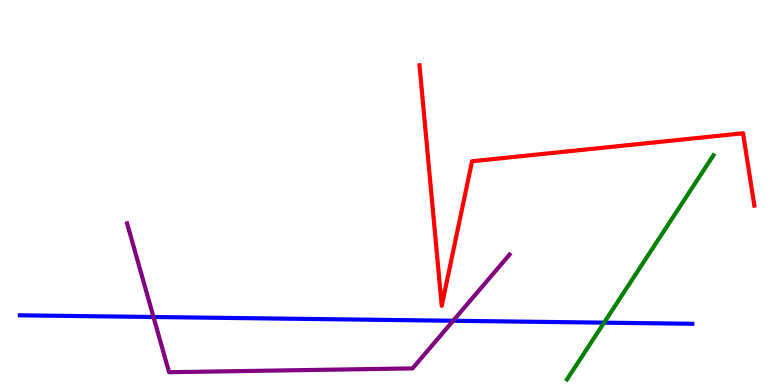[{'lines': ['blue', 'red'], 'intersections': []}, {'lines': ['green', 'red'], 'intersections': []}, {'lines': ['purple', 'red'], 'intersections': []}, {'lines': ['blue', 'green'], 'intersections': [{'x': 7.79, 'y': 1.62}]}, {'lines': ['blue', 'purple'], 'intersections': [{'x': 1.98, 'y': 1.77}, {'x': 5.85, 'y': 1.67}]}, {'lines': ['green', 'purple'], 'intersections': []}]